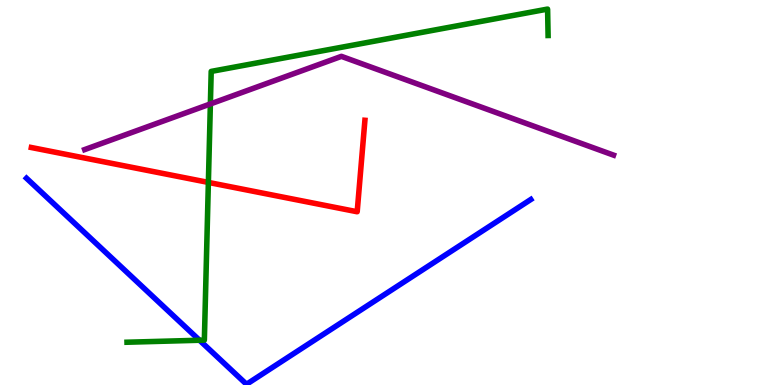[{'lines': ['blue', 'red'], 'intersections': []}, {'lines': ['green', 'red'], 'intersections': [{'x': 2.69, 'y': 5.26}]}, {'lines': ['purple', 'red'], 'intersections': []}, {'lines': ['blue', 'green'], 'intersections': [{'x': 2.57, 'y': 1.16}]}, {'lines': ['blue', 'purple'], 'intersections': []}, {'lines': ['green', 'purple'], 'intersections': [{'x': 2.71, 'y': 7.3}]}]